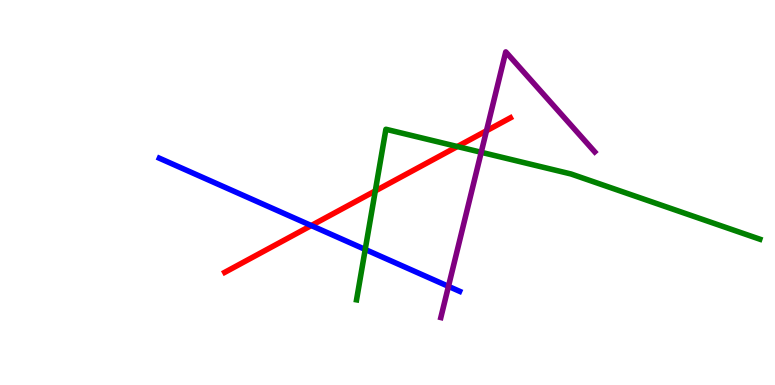[{'lines': ['blue', 'red'], 'intersections': [{'x': 4.02, 'y': 4.14}]}, {'lines': ['green', 'red'], 'intersections': [{'x': 4.84, 'y': 5.04}, {'x': 5.9, 'y': 6.19}]}, {'lines': ['purple', 'red'], 'intersections': [{'x': 6.28, 'y': 6.6}]}, {'lines': ['blue', 'green'], 'intersections': [{'x': 4.71, 'y': 3.52}]}, {'lines': ['blue', 'purple'], 'intersections': [{'x': 5.79, 'y': 2.56}]}, {'lines': ['green', 'purple'], 'intersections': [{'x': 6.21, 'y': 6.04}]}]